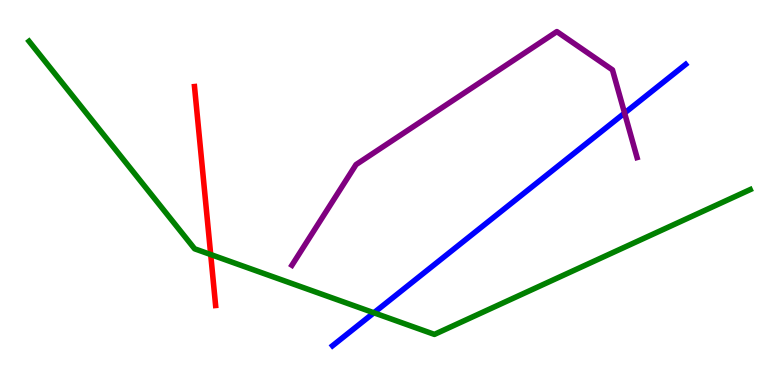[{'lines': ['blue', 'red'], 'intersections': []}, {'lines': ['green', 'red'], 'intersections': [{'x': 2.72, 'y': 3.39}]}, {'lines': ['purple', 'red'], 'intersections': []}, {'lines': ['blue', 'green'], 'intersections': [{'x': 4.82, 'y': 1.88}]}, {'lines': ['blue', 'purple'], 'intersections': [{'x': 8.06, 'y': 7.06}]}, {'lines': ['green', 'purple'], 'intersections': []}]